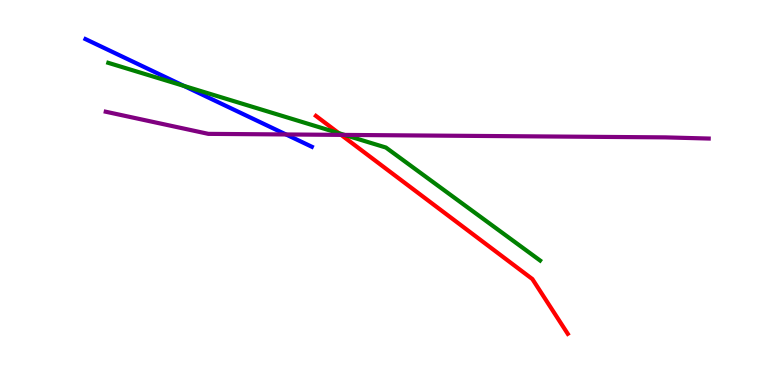[{'lines': ['blue', 'red'], 'intersections': []}, {'lines': ['green', 'red'], 'intersections': [{'x': 4.37, 'y': 6.54}]}, {'lines': ['purple', 'red'], 'intersections': [{'x': 4.4, 'y': 6.5}]}, {'lines': ['blue', 'green'], 'intersections': [{'x': 2.37, 'y': 7.77}]}, {'lines': ['blue', 'purple'], 'intersections': [{'x': 3.69, 'y': 6.51}]}, {'lines': ['green', 'purple'], 'intersections': [{'x': 4.45, 'y': 6.5}]}]